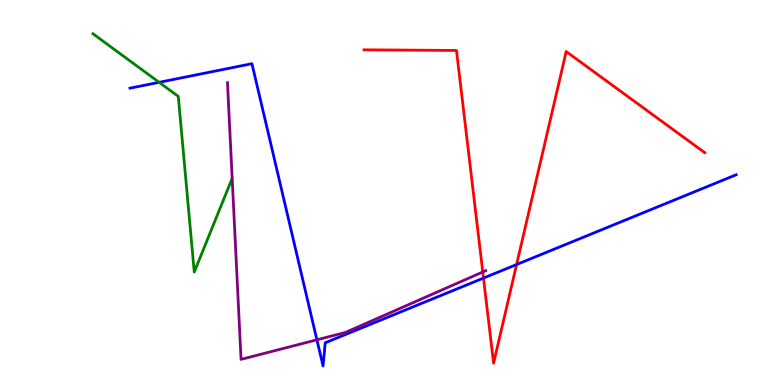[{'lines': ['blue', 'red'], 'intersections': [{'x': 6.24, 'y': 2.78}, {'x': 6.67, 'y': 3.13}]}, {'lines': ['green', 'red'], 'intersections': []}, {'lines': ['purple', 'red'], 'intersections': [{'x': 6.23, 'y': 2.94}]}, {'lines': ['blue', 'green'], 'intersections': [{'x': 2.05, 'y': 7.86}]}, {'lines': ['blue', 'purple'], 'intersections': [{'x': 4.09, 'y': 1.17}]}, {'lines': ['green', 'purple'], 'intersections': []}]